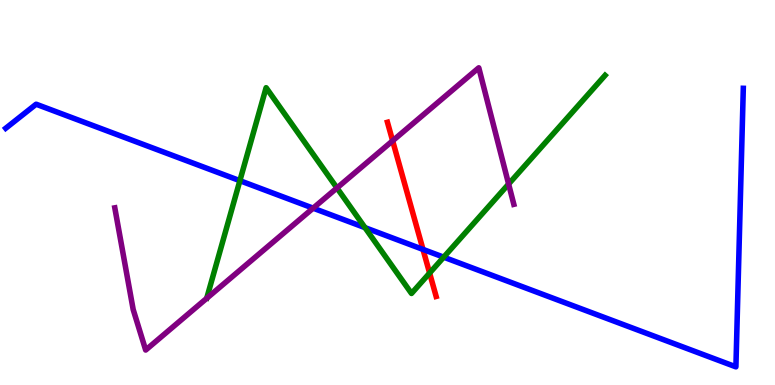[{'lines': ['blue', 'red'], 'intersections': [{'x': 5.46, 'y': 3.52}]}, {'lines': ['green', 'red'], 'intersections': [{'x': 5.54, 'y': 2.91}]}, {'lines': ['purple', 'red'], 'intersections': [{'x': 5.07, 'y': 6.34}]}, {'lines': ['blue', 'green'], 'intersections': [{'x': 3.1, 'y': 5.31}, {'x': 4.71, 'y': 4.09}, {'x': 5.73, 'y': 3.32}]}, {'lines': ['blue', 'purple'], 'intersections': [{'x': 4.04, 'y': 4.59}]}, {'lines': ['green', 'purple'], 'intersections': [{'x': 4.35, 'y': 5.12}, {'x': 6.56, 'y': 5.22}]}]